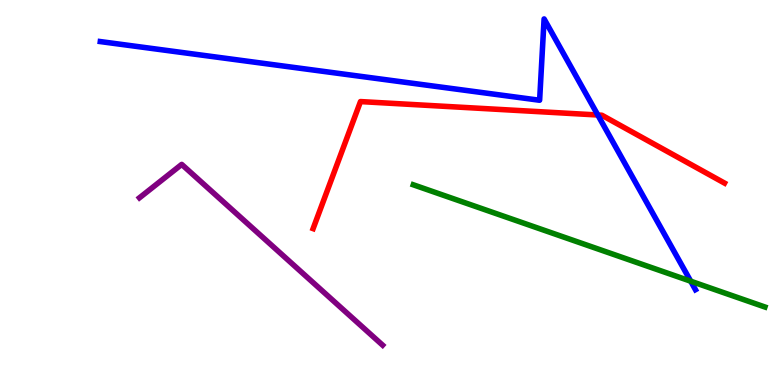[{'lines': ['blue', 'red'], 'intersections': [{'x': 7.71, 'y': 7.01}]}, {'lines': ['green', 'red'], 'intersections': []}, {'lines': ['purple', 'red'], 'intersections': []}, {'lines': ['blue', 'green'], 'intersections': [{'x': 8.91, 'y': 2.7}]}, {'lines': ['blue', 'purple'], 'intersections': []}, {'lines': ['green', 'purple'], 'intersections': []}]